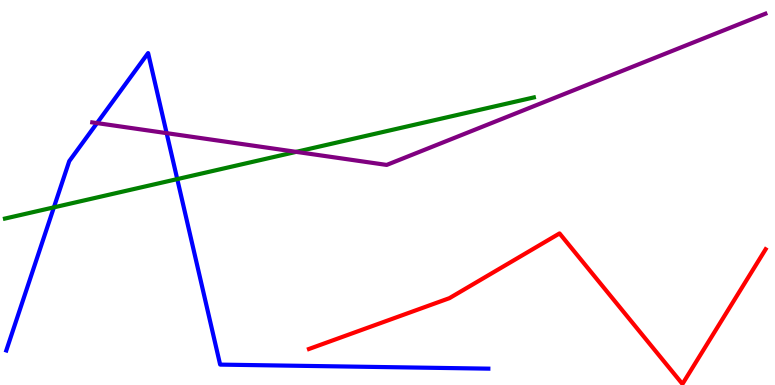[{'lines': ['blue', 'red'], 'intersections': []}, {'lines': ['green', 'red'], 'intersections': []}, {'lines': ['purple', 'red'], 'intersections': []}, {'lines': ['blue', 'green'], 'intersections': [{'x': 0.695, 'y': 4.61}, {'x': 2.29, 'y': 5.35}]}, {'lines': ['blue', 'purple'], 'intersections': [{'x': 1.25, 'y': 6.8}, {'x': 2.15, 'y': 6.54}]}, {'lines': ['green', 'purple'], 'intersections': [{'x': 3.82, 'y': 6.06}]}]